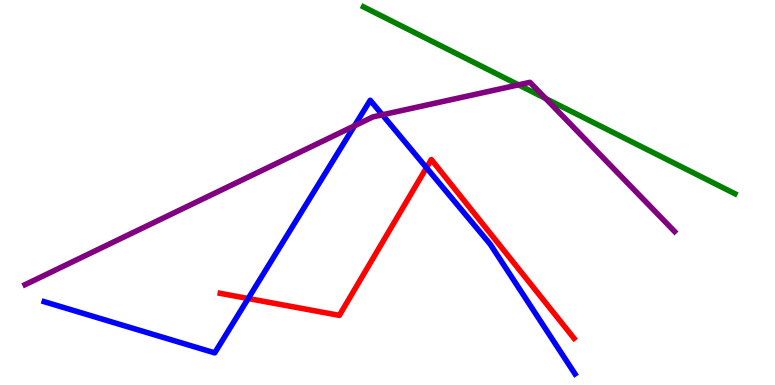[{'lines': ['blue', 'red'], 'intersections': [{'x': 3.2, 'y': 2.25}, {'x': 5.5, 'y': 5.64}]}, {'lines': ['green', 'red'], 'intersections': []}, {'lines': ['purple', 'red'], 'intersections': []}, {'lines': ['blue', 'green'], 'intersections': []}, {'lines': ['blue', 'purple'], 'intersections': [{'x': 4.57, 'y': 6.73}, {'x': 4.93, 'y': 7.02}]}, {'lines': ['green', 'purple'], 'intersections': [{'x': 6.69, 'y': 7.8}, {'x': 7.04, 'y': 7.44}]}]